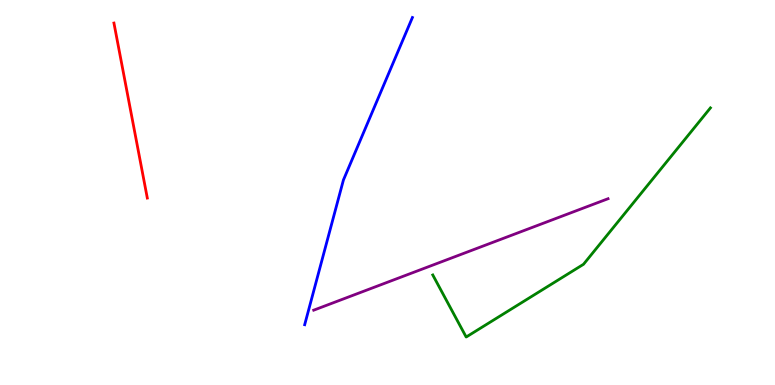[{'lines': ['blue', 'red'], 'intersections': []}, {'lines': ['green', 'red'], 'intersections': []}, {'lines': ['purple', 'red'], 'intersections': []}, {'lines': ['blue', 'green'], 'intersections': []}, {'lines': ['blue', 'purple'], 'intersections': []}, {'lines': ['green', 'purple'], 'intersections': []}]